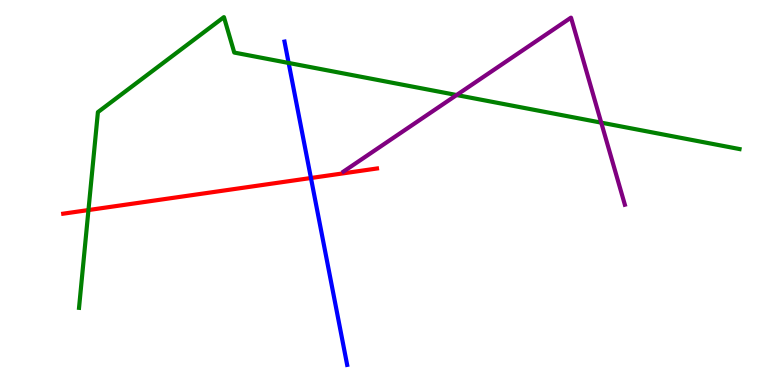[{'lines': ['blue', 'red'], 'intersections': [{'x': 4.01, 'y': 5.38}]}, {'lines': ['green', 'red'], 'intersections': [{'x': 1.14, 'y': 4.54}]}, {'lines': ['purple', 'red'], 'intersections': []}, {'lines': ['blue', 'green'], 'intersections': [{'x': 3.72, 'y': 8.36}]}, {'lines': ['blue', 'purple'], 'intersections': []}, {'lines': ['green', 'purple'], 'intersections': [{'x': 5.89, 'y': 7.53}, {'x': 7.76, 'y': 6.81}]}]